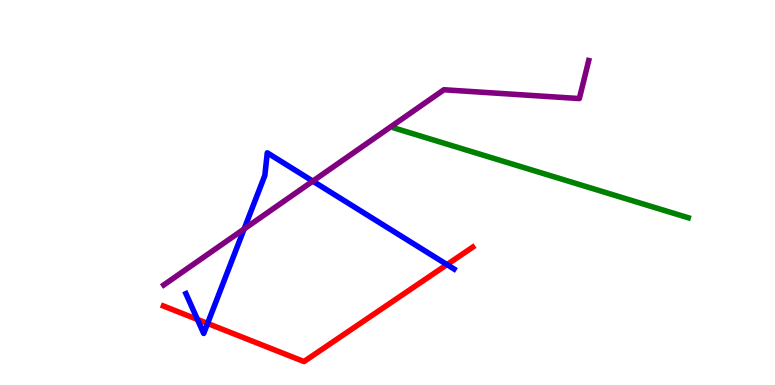[{'lines': ['blue', 'red'], 'intersections': [{'x': 2.55, 'y': 1.7}, {'x': 2.68, 'y': 1.6}, {'x': 5.77, 'y': 3.13}]}, {'lines': ['green', 'red'], 'intersections': []}, {'lines': ['purple', 'red'], 'intersections': []}, {'lines': ['blue', 'green'], 'intersections': []}, {'lines': ['blue', 'purple'], 'intersections': [{'x': 3.15, 'y': 4.05}, {'x': 4.04, 'y': 5.3}]}, {'lines': ['green', 'purple'], 'intersections': []}]